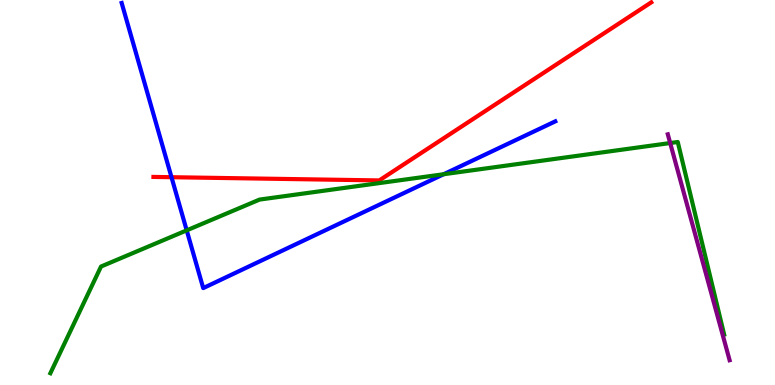[{'lines': ['blue', 'red'], 'intersections': [{'x': 2.21, 'y': 5.4}]}, {'lines': ['green', 'red'], 'intersections': []}, {'lines': ['purple', 'red'], 'intersections': []}, {'lines': ['blue', 'green'], 'intersections': [{'x': 2.41, 'y': 4.02}, {'x': 5.72, 'y': 5.47}]}, {'lines': ['blue', 'purple'], 'intersections': []}, {'lines': ['green', 'purple'], 'intersections': [{'x': 8.65, 'y': 6.28}]}]